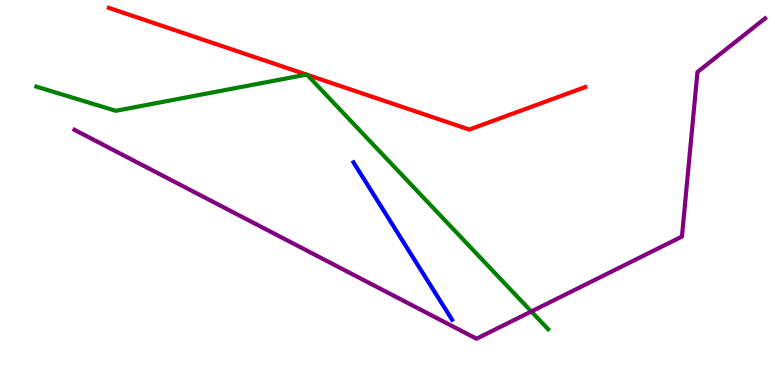[{'lines': ['blue', 'red'], 'intersections': []}, {'lines': ['green', 'red'], 'intersections': [{'x': 3.96, 'y': 8.06}, {'x': 3.96, 'y': 8.06}]}, {'lines': ['purple', 'red'], 'intersections': []}, {'lines': ['blue', 'green'], 'intersections': []}, {'lines': ['blue', 'purple'], 'intersections': []}, {'lines': ['green', 'purple'], 'intersections': [{'x': 6.86, 'y': 1.91}]}]